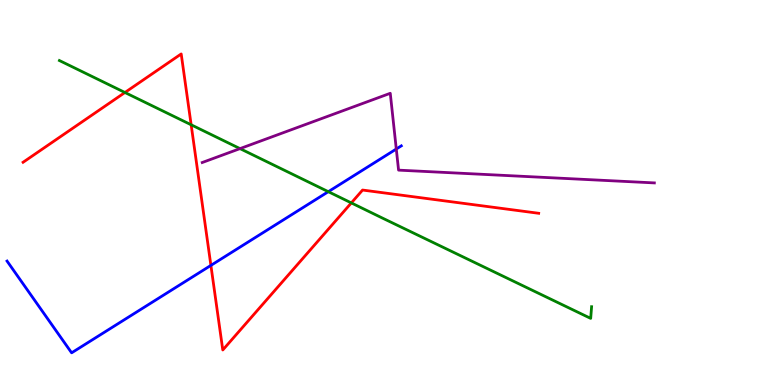[{'lines': ['blue', 'red'], 'intersections': [{'x': 2.72, 'y': 3.11}]}, {'lines': ['green', 'red'], 'intersections': [{'x': 1.61, 'y': 7.6}, {'x': 2.47, 'y': 6.76}, {'x': 4.53, 'y': 4.73}]}, {'lines': ['purple', 'red'], 'intersections': []}, {'lines': ['blue', 'green'], 'intersections': [{'x': 4.24, 'y': 5.02}]}, {'lines': ['blue', 'purple'], 'intersections': [{'x': 5.11, 'y': 6.13}]}, {'lines': ['green', 'purple'], 'intersections': [{'x': 3.1, 'y': 6.14}]}]